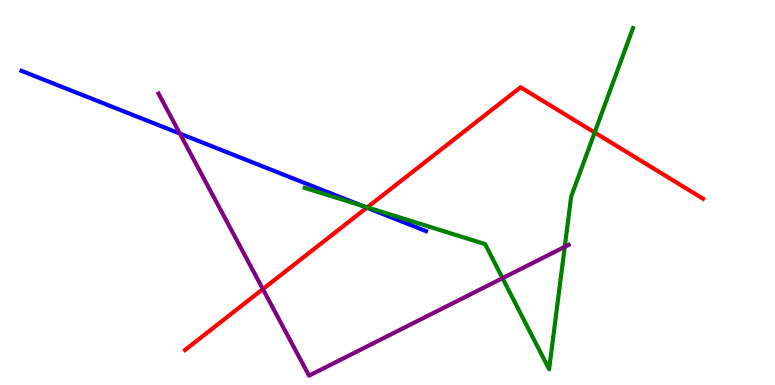[{'lines': ['blue', 'red'], 'intersections': [{'x': 4.73, 'y': 4.61}]}, {'lines': ['green', 'red'], 'intersections': [{'x': 4.74, 'y': 4.61}, {'x': 7.67, 'y': 6.56}]}, {'lines': ['purple', 'red'], 'intersections': [{'x': 3.39, 'y': 2.49}]}, {'lines': ['blue', 'green'], 'intersections': [{'x': 4.67, 'y': 4.66}]}, {'lines': ['blue', 'purple'], 'intersections': [{'x': 2.32, 'y': 6.53}]}, {'lines': ['green', 'purple'], 'intersections': [{'x': 6.48, 'y': 2.77}, {'x': 7.29, 'y': 3.59}]}]